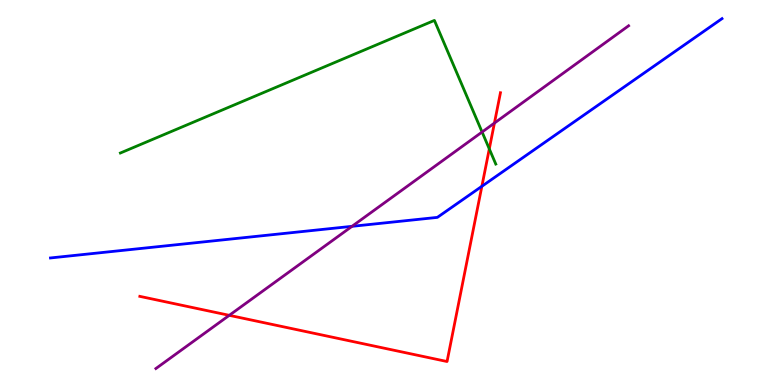[{'lines': ['blue', 'red'], 'intersections': [{'x': 6.22, 'y': 5.16}]}, {'lines': ['green', 'red'], 'intersections': [{'x': 6.31, 'y': 6.13}]}, {'lines': ['purple', 'red'], 'intersections': [{'x': 2.96, 'y': 1.81}, {'x': 6.38, 'y': 6.8}]}, {'lines': ['blue', 'green'], 'intersections': []}, {'lines': ['blue', 'purple'], 'intersections': [{'x': 4.54, 'y': 4.12}]}, {'lines': ['green', 'purple'], 'intersections': [{'x': 6.22, 'y': 6.57}]}]